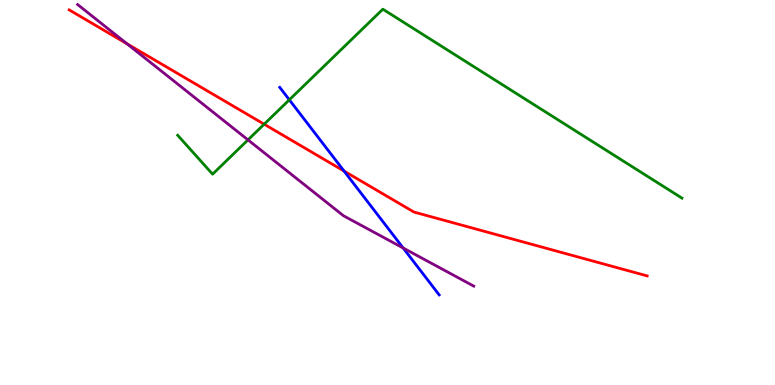[{'lines': ['blue', 'red'], 'intersections': [{'x': 4.44, 'y': 5.56}]}, {'lines': ['green', 'red'], 'intersections': [{'x': 3.41, 'y': 6.77}]}, {'lines': ['purple', 'red'], 'intersections': [{'x': 1.64, 'y': 8.86}]}, {'lines': ['blue', 'green'], 'intersections': [{'x': 3.73, 'y': 7.41}]}, {'lines': ['blue', 'purple'], 'intersections': [{'x': 5.2, 'y': 3.56}]}, {'lines': ['green', 'purple'], 'intersections': [{'x': 3.2, 'y': 6.37}]}]